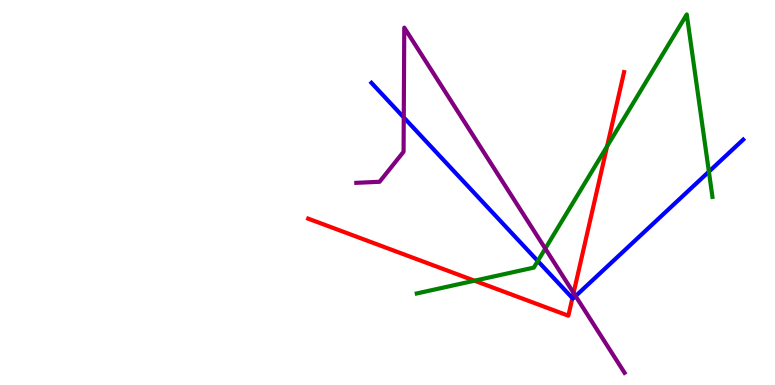[{'lines': ['blue', 'red'], 'intersections': [{'x': 7.39, 'y': 2.26}]}, {'lines': ['green', 'red'], 'intersections': [{'x': 6.12, 'y': 2.71}, {'x': 7.83, 'y': 6.2}]}, {'lines': ['purple', 'red'], 'intersections': [{'x': 7.4, 'y': 2.39}]}, {'lines': ['blue', 'green'], 'intersections': [{'x': 6.94, 'y': 3.22}, {'x': 9.15, 'y': 5.54}]}, {'lines': ['blue', 'purple'], 'intersections': [{'x': 5.21, 'y': 6.95}, {'x': 7.43, 'y': 2.31}]}, {'lines': ['green', 'purple'], 'intersections': [{'x': 7.04, 'y': 3.54}]}]